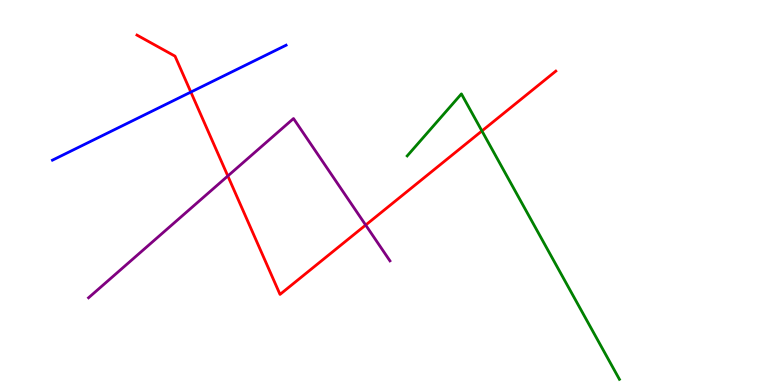[{'lines': ['blue', 'red'], 'intersections': [{'x': 2.46, 'y': 7.61}]}, {'lines': ['green', 'red'], 'intersections': [{'x': 6.22, 'y': 6.6}]}, {'lines': ['purple', 'red'], 'intersections': [{'x': 2.94, 'y': 5.43}, {'x': 4.72, 'y': 4.15}]}, {'lines': ['blue', 'green'], 'intersections': []}, {'lines': ['blue', 'purple'], 'intersections': []}, {'lines': ['green', 'purple'], 'intersections': []}]